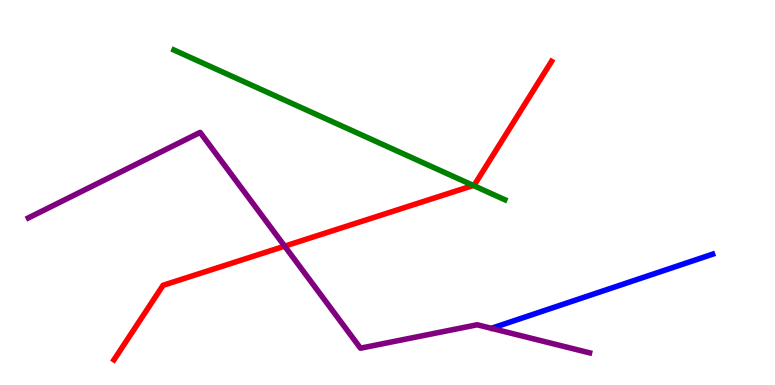[{'lines': ['blue', 'red'], 'intersections': []}, {'lines': ['green', 'red'], 'intersections': [{'x': 6.11, 'y': 5.18}]}, {'lines': ['purple', 'red'], 'intersections': [{'x': 3.67, 'y': 3.61}]}, {'lines': ['blue', 'green'], 'intersections': []}, {'lines': ['blue', 'purple'], 'intersections': []}, {'lines': ['green', 'purple'], 'intersections': []}]